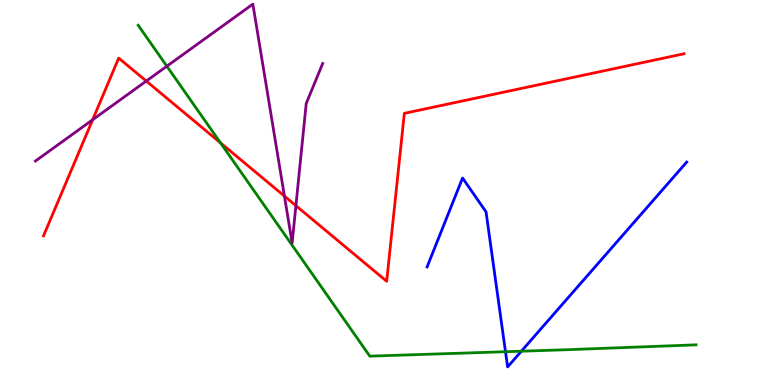[{'lines': ['blue', 'red'], 'intersections': []}, {'lines': ['green', 'red'], 'intersections': [{'x': 2.85, 'y': 6.29}]}, {'lines': ['purple', 'red'], 'intersections': [{'x': 1.2, 'y': 6.89}, {'x': 1.89, 'y': 7.89}, {'x': 3.67, 'y': 4.91}, {'x': 3.82, 'y': 4.66}]}, {'lines': ['blue', 'green'], 'intersections': [{'x': 6.52, 'y': 0.864}, {'x': 6.73, 'y': 0.878}]}, {'lines': ['blue', 'purple'], 'intersections': []}, {'lines': ['green', 'purple'], 'intersections': [{'x': 2.15, 'y': 8.28}]}]